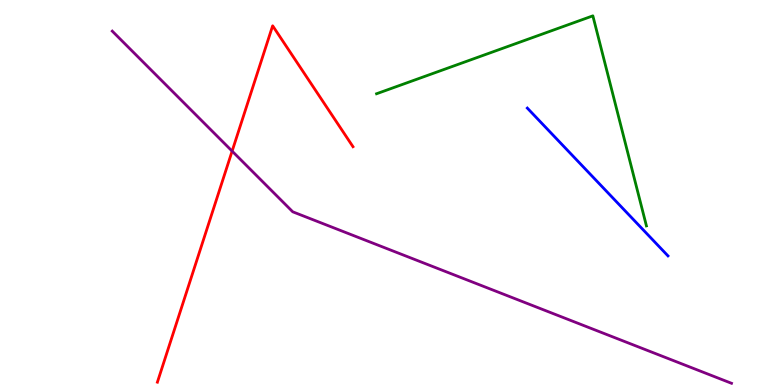[{'lines': ['blue', 'red'], 'intersections': []}, {'lines': ['green', 'red'], 'intersections': []}, {'lines': ['purple', 'red'], 'intersections': [{'x': 3.0, 'y': 6.07}]}, {'lines': ['blue', 'green'], 'intersections': []}, {'lines': ['blue', 'purple'], 'intersections': []}, {'lines': ['green', 'purple'], 'intersections': []}]